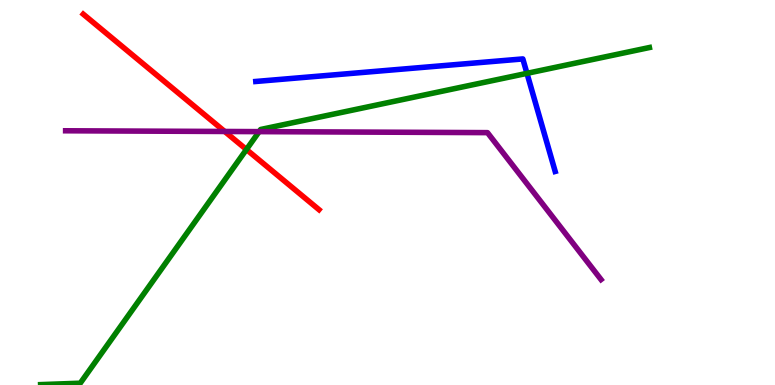[{'lines': ['blue', 'red'], 'intersections': []}, {'lines': ['green', 'red'], 'intersections': [{'x': 3.18, 'y': 6.12}]}, {'lines': ['purple', 'red'], 'intersections': [{'x': 2.9, 'y': 6.59}]}, {'lines': ['blue', 'green'], 'intersections': [{'x': 6.8, 'y': 8.1}]}, {'lines': ['blue', 'purple'], 'intersections': []}, {'lines': ['green', 'purple'], 'intersections': [{'x': 3.34, 'y': 6.58}]}]